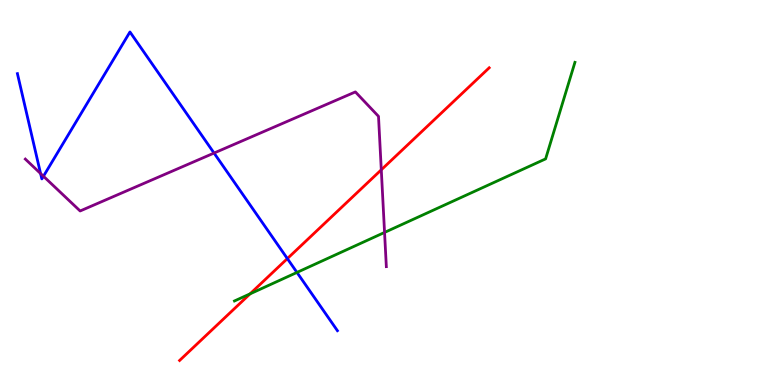[{'lines': ['blue', 'red'], 'intersections': [{'x': 3.71, 'y': 3.28}]}, {'lines': ['green', 'red'], 'intersections': [{'x': 3.23, 'y': 2.37}]}, {'lines': ['purple', 'red'], 'intersections': [{'x': 4.92, 'y': 5.59}]}, {'lines': ['blue', 'green'], 'intersections': [{'x': 3.83, 'y': 2.92}]}, {'lines': ['blue', 'purple'], 'intersections': [{'x': 0.524, 'y': 5.49}, {'x': 0.561, 'y': 5.42}, {'x': 2.76, 'y': 6.02}]}, {'lines': ['green', 'purple'], 'intersections': [{'x': 4.96, 'y': 3.96}]}]